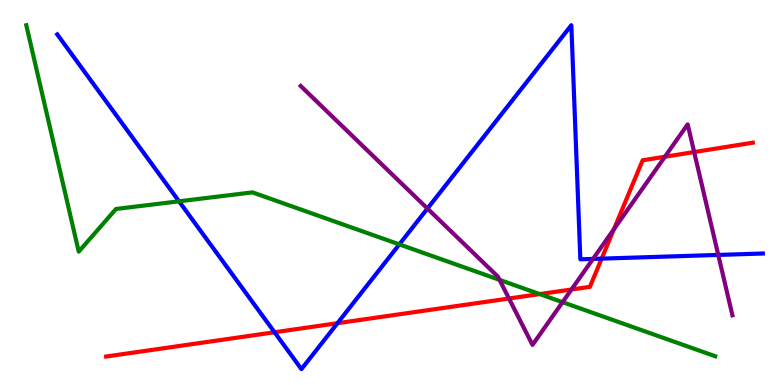[{'lines': ['blue', 'red'], 'intersections': [{'x': 3.54, 'y': 1.37}, {'x': 4.35, 'y': 1.61}, {'x': 7.76, 'y': 3.28}]}, {'lines': ['green', 'red'], 'intersections': [{'x': 6.96, 'y': 2.36}]}, {'lines': ['purple', 'red'], 'intersections': [{'x': 6.57, 'y': 2.25}, {'x': 7.37, 'y': 2.48}, {'x': 7.92, 'y': 4.05}, {'x': 8.58, 'y': 5.93}, {'x': 8.96, 'y': 6.05}]}, {'lines': ['blue', 'green'], 'intersections': [{'x': 2.31, 'y': 4.77}, {'x': 5.15, 'y': 3.65}]}, {'lines': ['blue', 'purple'], 'intersections': [{'x': 5.52, 'y': 4.58}, {'x': 7.65, 'y': 3.28}, {'x': 9.27, 'y': 3.38}]}, {'lines': ['green', 'purple'], 'intersections': [{'x': 6.45, 'y': 2.73}, {'x': 7.26, 'y': 2.15}]}]